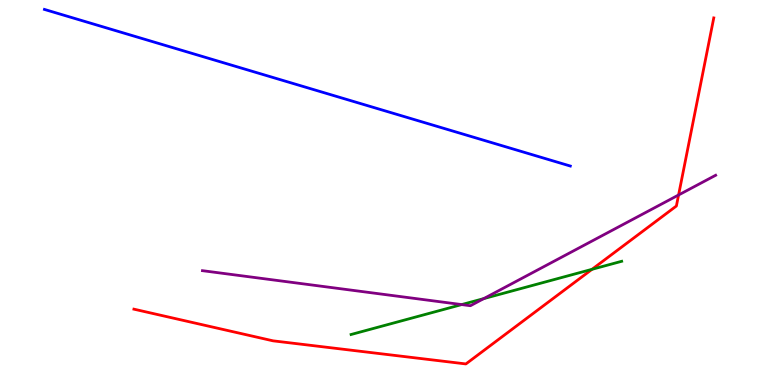[{'lines': ['blue', 'red'], 'intersections': []}, {'lines': ['green', 'red'], 'intersections': [{'x': 7.64, 'y': 3.0}]}, {'lines': ['purple', 'red'], 'intersections': [{'x': 8.76, 'y': 4.94}]}, {'lines': ['blue', 'green'], 'intersections': []}, {'lines': ['blue', 'purple'], 'intersections': []}, {'lines': ['green', 'purple'], 'intersections': [{'x': 5.96, 'y': 2.09}, {'x': 6.24, 'y': 2.24}]}]